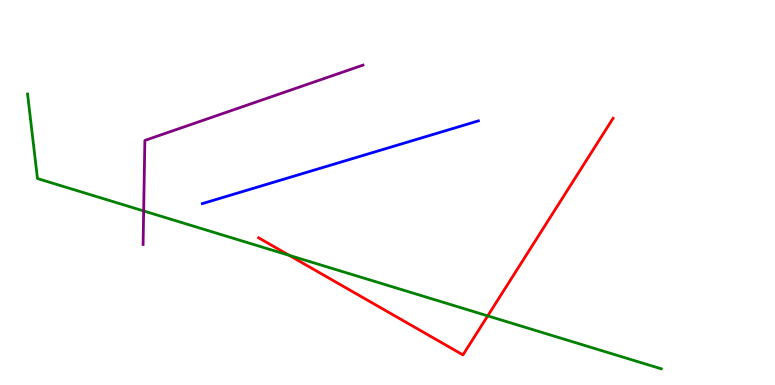[{'lines': ['blue', 'red'], 'intersections': []}, {'lines': ['green', 'red'], 'intersections': [{'x': 3.73, 'y': 3.37}, {'x': 6.29, 'y': 1.8}]}, {'lines': ['purple', 'red'], 'intersections': []}, {'lines': ['blue', 'green'], 'intersections': []}, {'lines': ['blue', 'purple'], 'intersections': []}, {'lines': ['green', 'purple'], 'intersections': [{'x': 1.85, 'y': 4.52}]}]